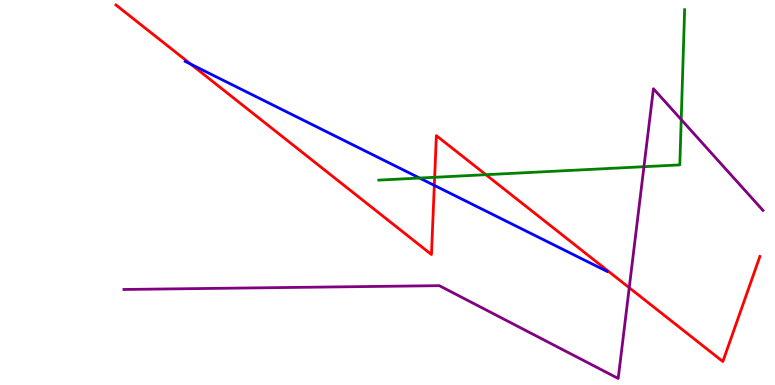[{'lines': ['blue', 'red'], 'intersections': [{'x': 2.46, 'y': 8.33}, {'x': 5.6, 'y': 5.19}]}, {'lines': ['green', 'red'], 'intersections': [{'x': 5.61, 'y': 5.4}, {'x': 6.27, 'y': 5.46}]}, {'lines': ['purple', 'red'], 'intersections': [{'x': 8.12, 'y': 2.53}]}, {'lines': ['blue', 'green'], 'intersections': [{'x': 5.41, 'y': 5.38}]}, {'lines': ['blue', 'purple'], 'intersections': []}, {'lines': ['green', 'purple'], 'intersections': [{'x': 8.31, 'y': 5.67}, {'x': 8.79, 'y': 6.89}]}]